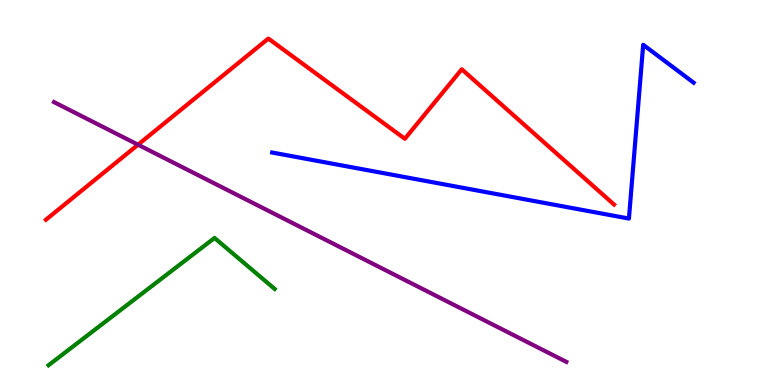[{'lines': ['blue', 'red'], 'intersections': []}, {'lines': ['green', 'red'], 'intersections': []}, {'lines': ['purple', 'red'], 'intersections': [{'x': 1.78, 'y': 6.24}]}, {'lines': ['blue', 'green'], 'intersections': []}, {'lines': ['blue', 'purple'], 'intersections': []}, {'lines': ['green', 'purple'], 'intersections': []}]